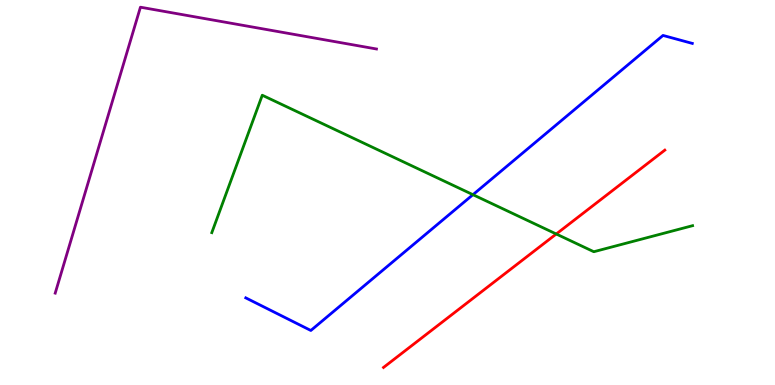[{'lines': ['blue', 'red'], 'intersections': []}, {'lines': ['green', 'red'], 'intersections': [{'x': 7.18, 'y': 3.92}]}, {'lines': ['purple', 'red'], 'intersections': []}, {'lines': ['blue', 'green'], 'intersections': [{'x': 6.1, 'y': 4.94}]}, {'lines': ['blue', 'purple'], 'intersections': []}, {'lines': ['green', 'purple'], 'intersections': []}]